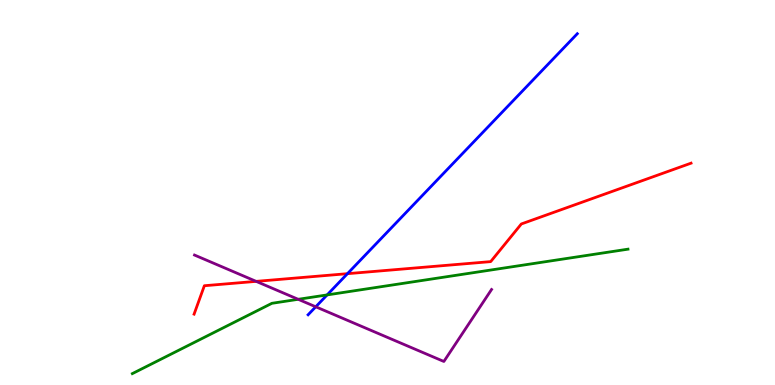[{'lines': ['blue', 'red'], 'intersections': [{'x': 4.48, 'y': 2.89}]}, {'lines': ['green', 'red'], 'intersections': []}, {'lines': ['purple', 'red'], 'intersections': [{'x': 3.31, 'y': 2.69}]}, {'lines': ['blue', 'green'], 'intersections': [{'x': 4.22, 'y': 2.34}]}, {'lines': ['blue', 'purple'], 'intersections': [{'x': 4.07, 'y': 2.03}]}, {'lines': ['green', 'purple'], 'intersections': [{'x': 3.85, 'y': 2.23}]}]